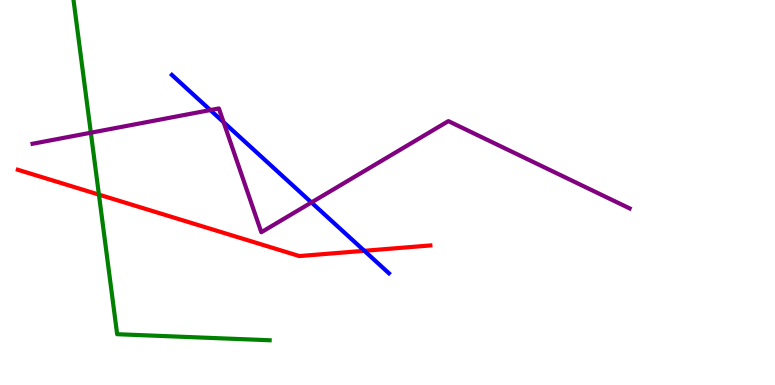[{'lines': ['blue', 'red'], 'intersections': [{'x': 4.7, 'y': 3.49}]}, {'lines': ['green', 'red'], 'intersections': [{'x': 1.28, 'y': 4.94}]}, {'lines': ['purple', 'red'], 'intersections': []}, {'lines': ['blue', 'green'], 'intersections': []}, {'lines': ['blue', 'purple'], 'intersections': [{'x': 2.71, 'y': 7.14}, {'x': 2.89, 'y': 6.83}, {'x': 4.02, 'y': 4.74}]}, {'lines': ['green', 'purple'], 'intersections': [{'x': 1.17, 'y': 6.55}]}]